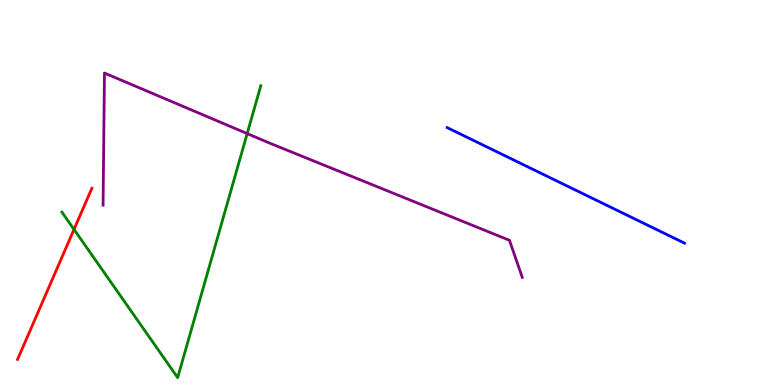[{'lines': ['blue', 'red'], 'intersections': []}, {'lines': ['green', 'red'], 'intersections': [{'x': 0.955, 'y': 4.04}]}, {'lines': ['purple', 'red'], 'intersections': []}, {'lines': ['blue', 'green'], 'intersections': []}, {'lines': ['blue', 'purple'], 'intersections': []}, {'lines': ['green', 'purple'], 'intersections': [{'x': 3.19, 'y': 6.53}]}]